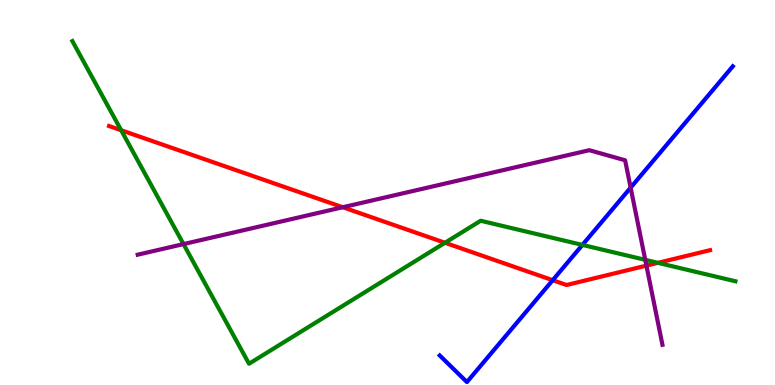[{'lines': ['blue', 'red'], 'intersections': [{'x': 7.13, 'y': 2.72}]}, {'lines': ['green', 'red'], 'intersections': [{'x': 1.56, 'y': 6.62}, {'x': 5.74, 'y': 3.69}, {'x': 8.49, 'y': 3.17}]}, {'lines': ['purple', 'red'], 'intersections': [{'x': 4.42, 'y': 4.62}, {'x': 8.34, 'y': 3.1}]}, {'lines': ['blue', 'green'], 'intersections': [{'x': 7.51, 'y': 3.64}]}, {'lines': ['blue', 'purple'], 'intersections': [{'x': 8.14, 'y': 5.13}]}, {'lines': ['green', 'purple'], 'intersections': [{'x': 2.37, 'y': 3.66}, {'x': 8.33, 'y': 3.25}]}]